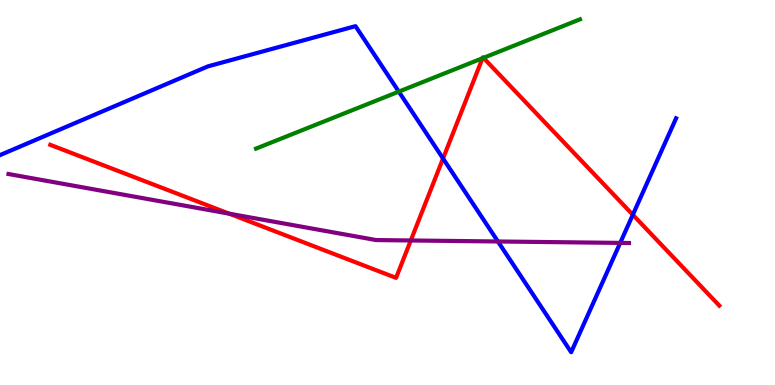[{'lines': ['blue', 'red'], 'intersections': [{'x': 5.72, 'y': 5.88}, {'x': 8.17, 'y': 4.42}]}, {'lines': ['green', 'red'], 'intersections': [{'x': 6.23, 'y': 8.49}, {'x': 6.24, 'y': 8.5}]}, {'lines': ['purple', 'red'], 'intersections': [{'x': 2.96, 'y': 4.45}, {'x': 5.3, 'y': 3.75}]}, {'lines': ['blue', 'green'], 'intersections': [{'x': 5.15, 'y': 7.62}]}, {'lines': ['blue', 'purple'], 'intersections': [{'x': 6.42, 'y': 3.73}, {'x': 8.0, 'y': 3.69}]}, {'lines': ['green', 'purple'], 'intersections': []}]